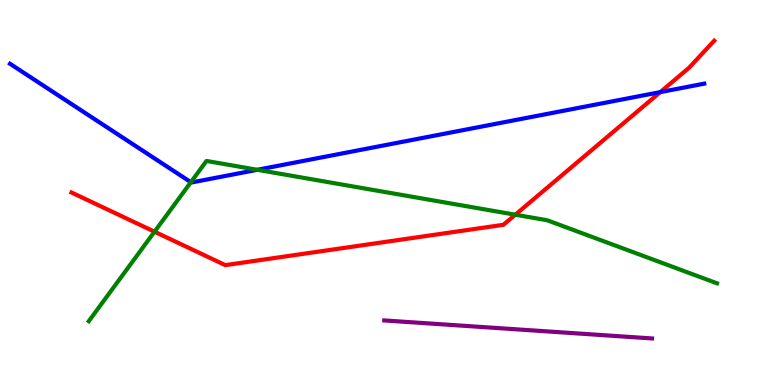[{'lines': ['blue', 'red'], 'intersections': [{'x': 8.52, 'y': 7.61}]}, {'lines': ['green', 'red'], 'intersections': [{'x': 1.99, 'y': 3.98}, {'x': 6.65, 'y': 4.42}]}, {'lines': ['purple', 'red'], 'intersections': []}, {'lines': ['blue', 'green'], 'intersections': [{'x': 2.46, 'y': 5.27}, {'x': 3.32, 'y': 5.59}]}, {'lines': ['blue', 'purple'], 'intersections': []}, {'lines': ['green', 'purple'], 'intersections': []}]